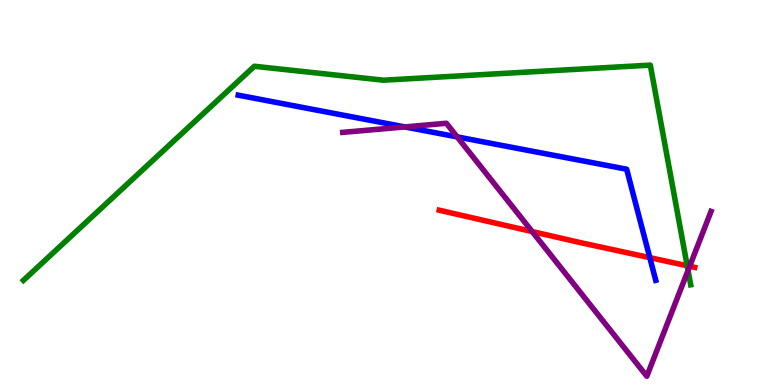[{'lines': ['blue', 'red'], 'intersections': [{'x': 8.38, 'y': 3.31}]}, {'lines': ['green', 'red'], 'intersections': [{'x': 8.87, 'y': 3.1}]}, {'lines': ['purple', 'red'], 'intersections': [{'x': 6.87, 'y': 3.99}, {'x': 8.9, 'y': 3.08}]}, {'lines': ['blue', 'green'], 'intersections': []}, {'lines': ['blue', 'purple'], 'intersections': [{'x': 5.22, 'y': 6.7}, {'x': 5.9, 'y': 6.44}]}, {'lines': ['green', 'purple'], 'intersections': [{'x': 8.88, 'y': 2.98}]}]